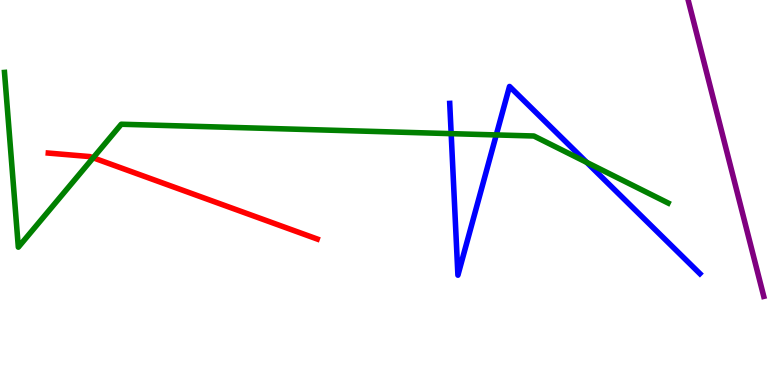[{'lines': ['blue', 'red'], 'intersections': []}, {'lines': ['green', 'red'], 'intersections': [{'x': 1.2, 'y': 5.9}]}, {'lines': ['purple', 'red'], 'intersections': []}, {'lines': ['blue', 'green'], 'intersections': [{'x': 5.82, 'y': 6.53}, {'x': 6.4, 'y': 6.5}, {'x': 7.57, 'y': 5.78}]}, {'lines': ['blue', 'purple'], 'intersections': []}, {'lines': ['green', 'purple'], 'intersections': []}]